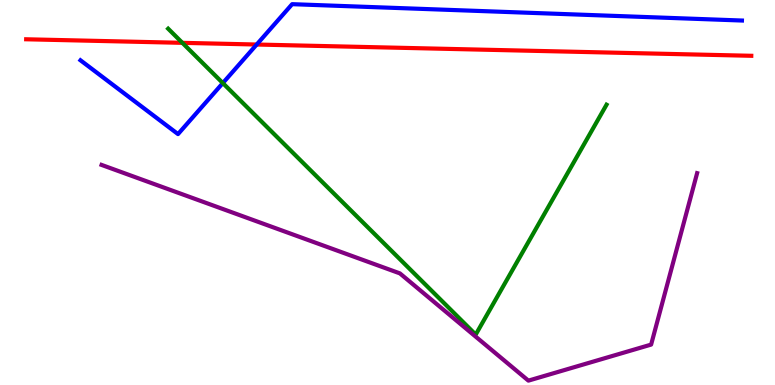[{'lines': ['blue', 'red'], 'intersections': [{'x': 3.31, 'y': 8.84}]}, {'lines': ['green', 'red'], 'intersections': [{'x': 2.35, 'y': 8.89}]}, {'lines': ['purple', 'red'], 'intersections': []}, {'lines': ['blue', 'green'], 'intersections': [{'x': 2.88, 'y': 7.84}]}, {'lines': ['blue', 'purple'], 'intersections': []}, {'lines': ['green', 'purple'], 'intersections': []}]